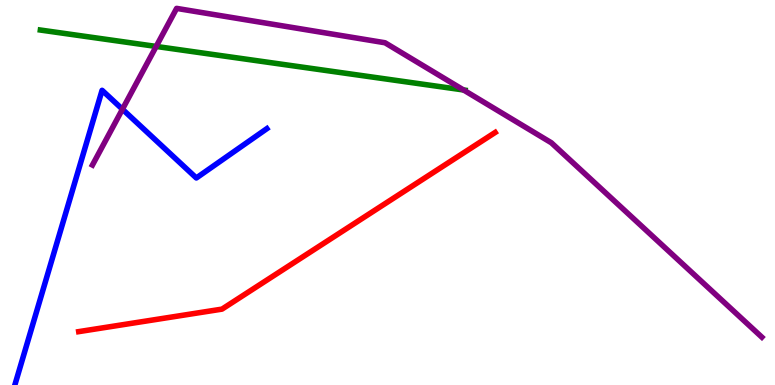[{'lines': ['blue', 'red'], 'intersections': []}, {'lines': ['green', 'red'], 'intersections': []}, {'lines': ['purple', 'red'], 'intersections': []}, {'lines': ['blue', 'green'], 'intersections': []}, {'lines': ['blue', 'purple'], 'intersections': [{'x': 1.58, 'y': 7.16}]}, {'lines': ['green', 'purple'], 'intersections': [{'x': 2.02, 'y': 8.79}, {'x': 5.98, 'y': 7.66}]}]